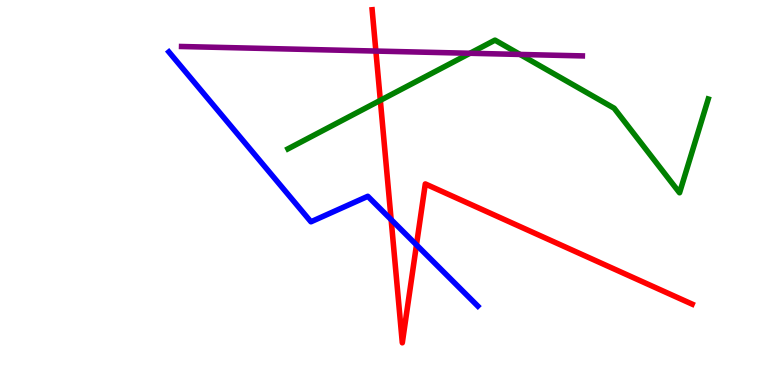[{'lines': ['blue', 'red'], 'intersections': [{'x': 5.05, 'y': 4.3}, {'x': 5.37, 'y': 3.64}]}, {'lines': ['green', 'red'], 'intersections': [{'x': 4.91, 'y': 7.39}]}, {'lines': ['purple', 'red'], 'intersections': [{'x': 4.85, 'y': 8.67}]}, {'lines': ['blue', 'green'], 'intersections': []}, {'lines': ['blue', 'purple'], 'intersections': []}, {'lines': ['green', 'purple'], 'intersections': [{'x': 6.06, 'y': 8.62}, {'x': 6.71, 'y': 8.59}]}]